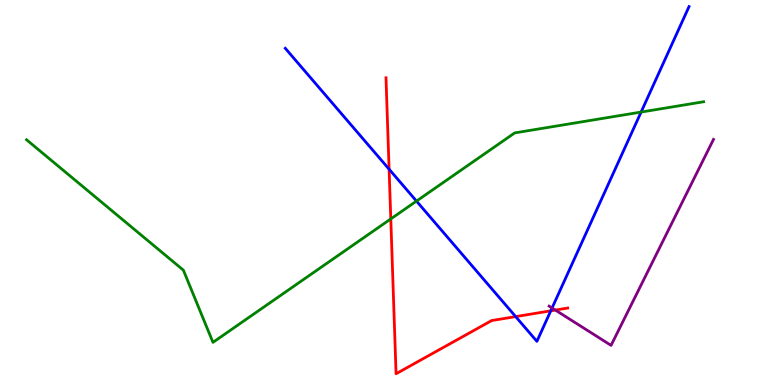[{'lines': ['blue', 'red'], 'intersections': [{'x': 5.02, 'y': 5.61}, {'x': 6.65, 'y': 1.78}, {'x': 7.11, 'y': 1.93}]}, {'lines': ['green', 'red'], 'intersections': [{'x': 5.04, 'y': 4.31}]}, {'lines': ['purple', 'red'], 'intersections': [{'x': 7.17, 'y': 1.95}]}, {'lines': ['blue', 'green'], 'intersections': [{'x': 5.37, 'y': 4.78}, {'x': 8.27, 'y': 7.09}]}, {'lines': ['blue', 'purple'], 'intersections': [{'x': 7.12, 'y': 2.0}]}, {'lines': ['green', 'purple'], 'intersections': []}]